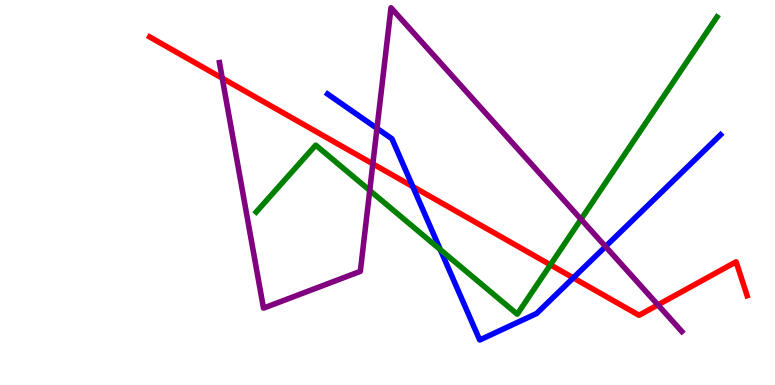[{'lines': ['blue', 'red'], 'intersections': [{'x': 5.33, 'y': 5.15}, {'x': 7.4, 'y': 2.78}]}, {'lines': ['green', 'red'], 'intersections': [{'x': 7.1, 'y': 3.12}]}, {'lines': ['purple', 'red'], 'intersections': [{'x': 2.87, 'y': 7.97}, {'x': 4.81, 'y': 5.74}, {'x': 8.49, 'y': 2.08}]}, {'lines': ['blue', 'green'], 'intersections': [{'x': 5.68, 'y': 3.52}]}, {'lines': ['blue', 'purple'], 'intersections': [{'x': 4.86, 'y': 6.67}, {'x': 7.81, 'y': 3.6}]}, {'lines': ['green', 'purple'], 'intersections': [{'x': 4.77, 'y': 5.05}, {'x': 7.5, 'y': 4.3}]}]